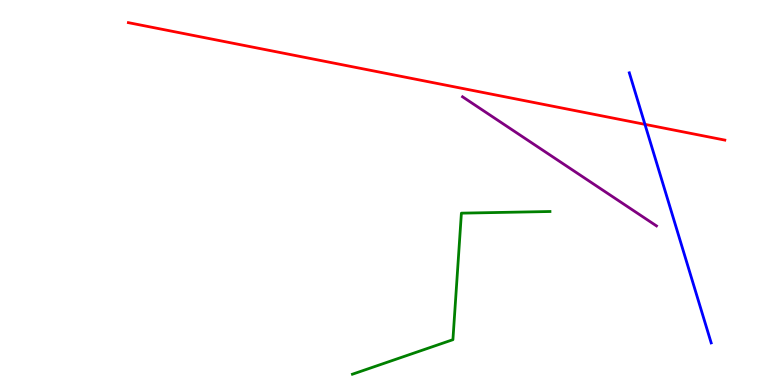[{'lines': ['blue', 'red'], 'intersections': [{'x': 8.32, 'y': 6.77}]}, {'lines': ['green', 'red'], 'intersections': []}, {'lines': ['purple', 'red'], 'intersections': []}, {'lines': ['blue', 'green'], 'intersections': []}, {'lines': ['blue', 'purple'], 'intersections': []}, {'lines': ['green', 'purple'], 'intersections': []}]